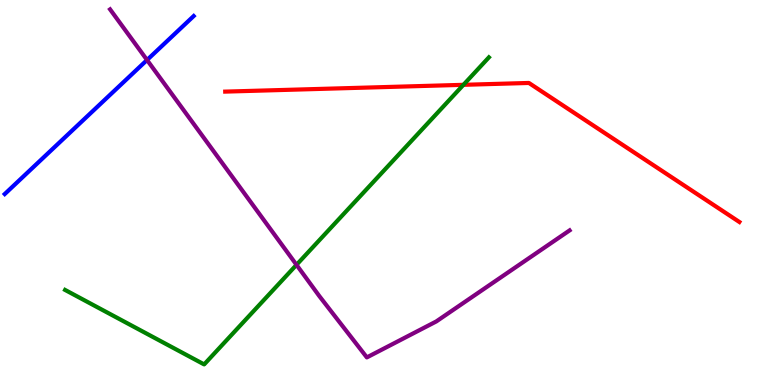[{'lines': ['blue', 'red'], 'intersections': []}, {'lines': ['green', 'red'], 'intersections': [{'x': 5.98, 'y': 7.8}]}, {'lines': ['purple', 'red'], 'intersections': []}, {'lines': ['blue', 'green'], 'intersections': []}, {'lines': ['blue', 'purple'], 'intersections': [{'x': 1.9, 'y': 8.44}]}, {'lines': ['green', 'purple'], 'intersections': [{'x': 3.83, 'y': 3.12}]}]